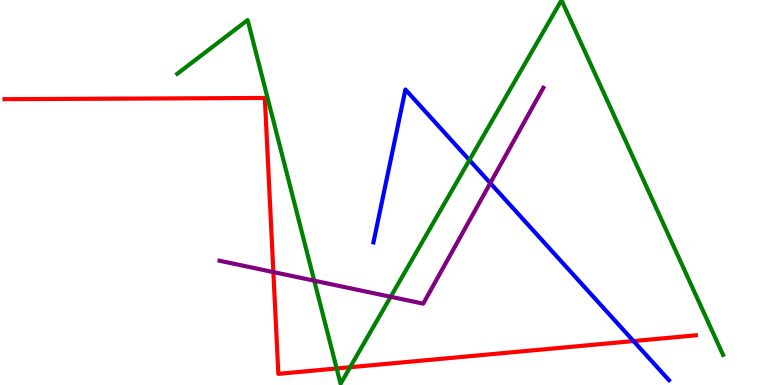[{'lines': ['blue', 'red'], 'intersections': [{'x': 8.17, 'y': 1.14}]}, {'lines': ['green', 'red'], 'intersections': [{'x': 4.34, 'y': 0.429}, {'x': 4.52, 'y': 0.462}]}, {'lines': ['purple', 'red'], 'intersections': [{'x': 3.53, 'y': 2.93}]}, {'lines': ['blue', 'green'], 'intersections': [{'x': 6.06, 'y': 5.84}]}, {'lines': ['blue', 'purple'], 'intersections': [{'x': 6.33, 'y': 5.24}]}, {'lines': ['green', 'purple'], 'intersections': [{'x': 4.05, 'y': 2.71}, {'x': 5.04, 'y': 2.29}]}]